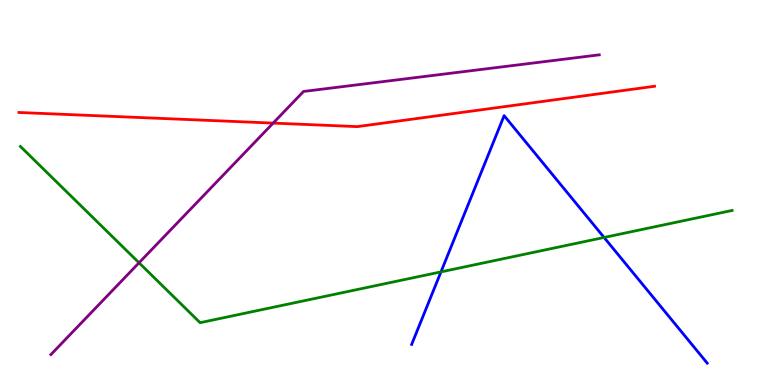[{'lines': ['blue', 'red'], 'intersections': []}, {'lines': ['green', 'red'], 'intersections': []}, {'lines': ['purple', 'red'], 'intersections': [{'x': 3.52, 'y': 6.8}]}, {'lines': ['blue', 'green'], 'intersections': [{'x': 5.69, 'y': 2.94}, {'x': 7.79, 'y': 3.83}]}, {'lines': ['blue', 'purple'], 'intersections': []}, {'lines': ['green', 'purple'], 'intersections': [{'x': 1.79, 'y': 3.17}]}]